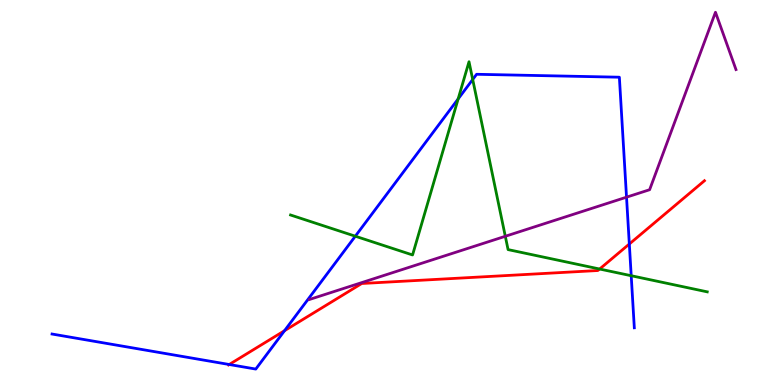[{'lines': ['blue', 'red'], 'intersections': [{'x': 2.96, 'y': 0.533}, {'x': 3.67, 'y': 1.41}, {'x': 8.12, 'y': 3.66}]}, {'lines': ['green', 'red'], 'intersections': [{'x': 7.74, 'y': 3.01}]}, {'lines': ['purple', 'red'], 'intersections': []}, {'lines': ['blue', 'green'], 'intersections': [{'x': 4.58, 'y': 3.86}, {'x': 5.91, 'y': 7.43}, {'x': 6.1, 'y': 7.94}, {'x': 8.14, 'y': 2.84}]}, {'lines': ['blue', 'purple'], 'intersections': [{'x': 8.08, 'y': 4.88}]}, {'lines': ['green', 'purple'], 'intersections': [{'x': 6.52, 'y': 3.86}]}]